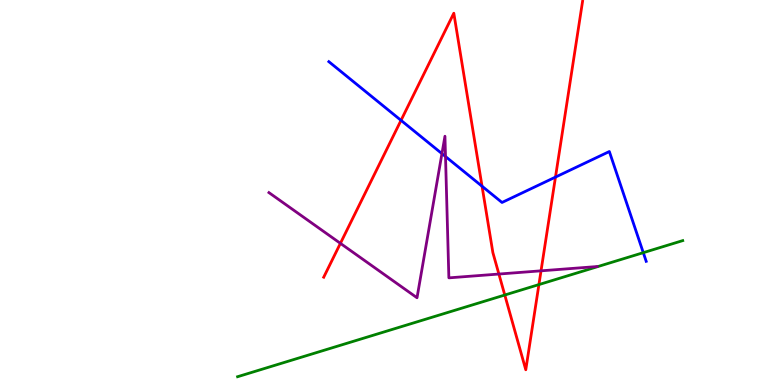[{'lines': ['blue', 'red'], 'intersections': [{'x': 5.17, 'y': 6.87}, {'x': 6.22, 'y': 5.16}, {'x': 7.17, 'y': 5.4}]}, {'lines': ['green', 'red'], 'intersections': [{'x': 6.51, 'y': 2.34}, {'x': 6.95, 'y': 2.61}]}, {'lines': ['purple', 'red'], 'intersections': [{'x': 4.39, 'y': 3.68}, {'x': 6.44, 'y': 2.88}, {'x': 6.98, 'y': 2.97}]}, {'lines': ['blue', 'green'], 'intersections': [{'x': 8.3, 'y': 3.44}]}, {'lines': ['blue', 'purple'], 'intersections': [{'x': 5.7, 'y': 6.01}, {'x': 5.75, 'y': 5.93}]}, {'lines': ['green', 'purple'], 'intersections': []}]